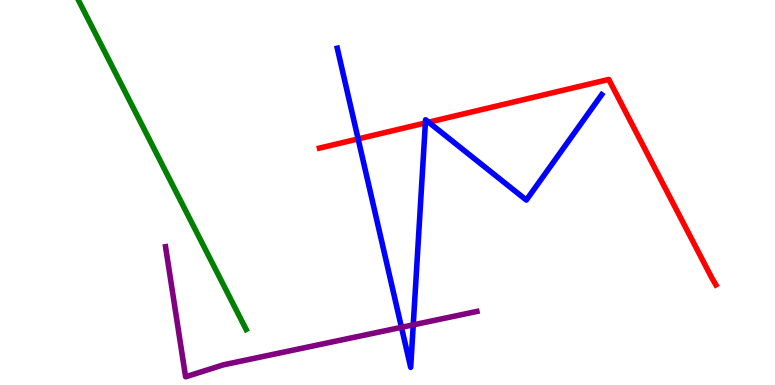[{'lines': ['blue', 'red'], 'intersections': [{'x': 4.62, 'y': 6.39}, {'x': 5.49, 'y': 6.81}, {'x': 5.53, 'y': 6.83}]}, {'lines': ['green', 'red'], 'intersections': []}, {'lines': ['purple', 'red'], 'intersections': []}, {'lines': ['blue', 'green'], 'intersections': []}, {'lines': ['blue', 'purple'], 'intersections': [{'x': 5.18, 'y': 1.5}, {'x': 5.33, 'y': 1.56}]}, {'lines': ['green', 'purple'], 'intersections': []}]